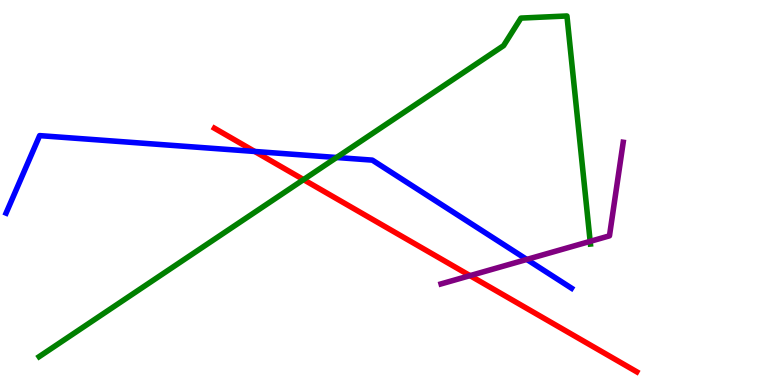[{'lines': ['blue', 'red'], 'intersections': [{'x': 3.29, 'y': 6.07}]}, {'lines': ['green', 'red'], 'intersections': [{'x': 3.92, 'y': 5.33}]}, {'lines': ['purple', 'red'], 'intersections': [{'x': 6.06, 'y': 2.84}]}, {'lines': ['blue', 'green'], 'intersections': [{'x': 4.34, 'y': 5.91}]}, {'lines': ['blue', 'purple'], 'intersections': [{'x': 6.8, 'y': 3.26}]}, {'lines': ['green', 'purple'], 'intersections': [{'x': 7.61, 'y': 3.73}]}]